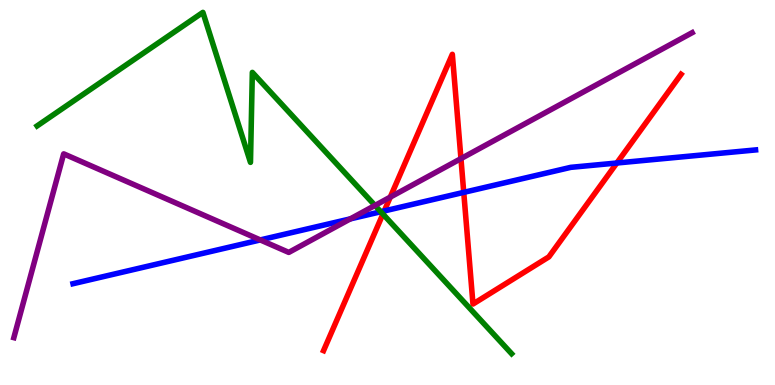[{'lines': ['blue', 'red'], 'intersections': [{'x': 4.96, 'y': 4.52}, {'x': 5.98, 'y': 5.0}, {'x': 7.96, 'y': 5.77}]}, {'lines': ['green', 'red'], 'intersections': [{'x': 4.94, 'y': 4.44}]}, {'lines': ['purple', 'red'], 'intersections': [{'x': 5.04, 'y': 4.88}, {'x': 5.95, 'y': 5.88}]}, {'lines': ['blue', 'green'], 'intersections': [{'x': 4.91, 'y': 4.5}]}, {'lines': ['blue', 'purple'], 'intersections': [{'x': 3.36, 'y': 3.77}, {'x': 4.52, 'y': 4.31}]}, {'lines': ['green', 'purple'], 'intersections': [{'x': 4.84, 'y': 4.66}]}]